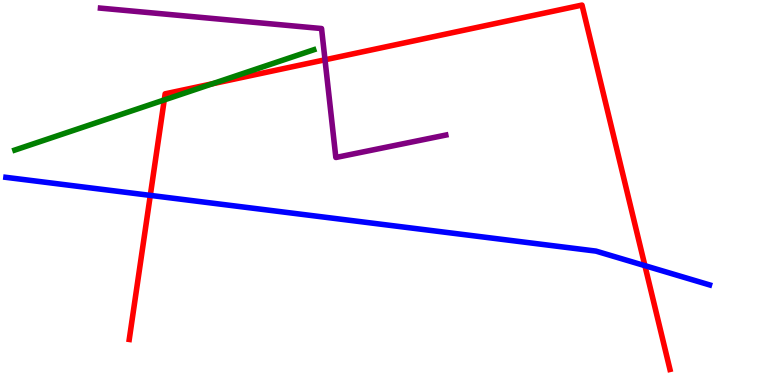[{'lines': ['blue', 'red'], 'intersections': [{'x': 1.94, 'y': 4.93}, {'x': 8.32, 'y': 3.1}]}, {'lines': ['green', 'red'], 'intersections': [{'x': 2.12, 'y': 7.4}, {'x': 2.74, 'y': 7.82}]}, {'lines': ['purple', 'red'], 'intersections': [{'x': 4.19, 'y': 8.45}]}, {'lines': ['blue', 'green'], 'intersections': []}, {'lines': ['blue', 'purple'], 'intersections': []}, {'lines': ['green', 'purple'], 'intersections': []}]